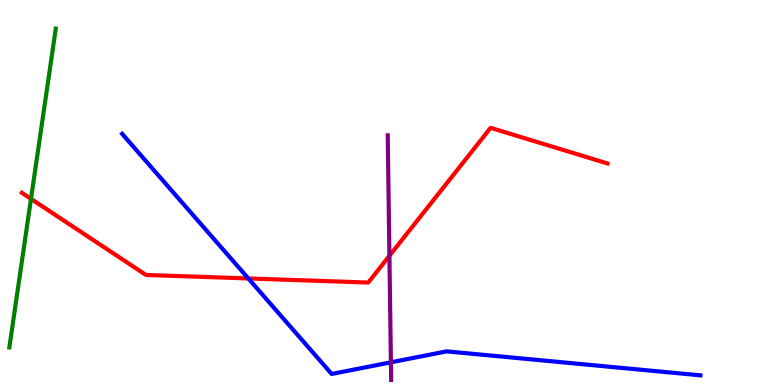[{'lines': ['blue', 'red'], 'intersections': [{'x': 3.2, 'y': 2.77}]}, {'lines': ['green', 'red'], 'intersections': [{'x': 0.4, 'y': 4.83}]}, {'lines': ['purple', 'red'], 'intersections': [{'x': 5.02, 'y': 3.36}]}, {'lines': ['blue', 'green'], 'intersections': []}, {'lines': ['blue', 'purple'], 'intersections': [{'x': 5.04, 'y': 0.589}]}, {'lines': ['green', 'purple'], 'intersections': []}]